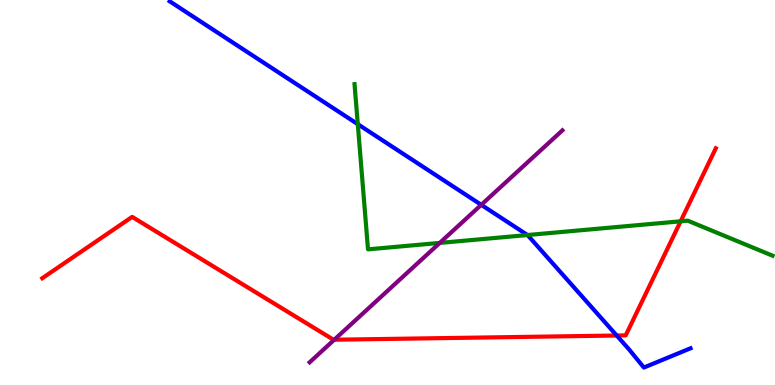[{'lines': ['blue', 'red'], 'intersections': [{'x': 7.96, 'y': 1.29}]}, {'lines': ['green', 'red'], 'intersections': [{'x': 8.78, 'y': 4.25}]}, {'lines': ['purple', 'red'], 'intersections': [{'x': 4.31, 'y': 1.18}]}, {'lines': ['blue', 'green'], 'intersections': [{'x': 4.62, 'y': 6.77}, {'x': 6.81, 'y': 3.9}]}, {'lines': ['blue', 'purple'], 'intersections': [{'x': 6.21, 'y': 4.68}]}, {'lines': ['green', 'purple'], 'intersections': [{'x': 5.67, 'y': 3.69}]}]